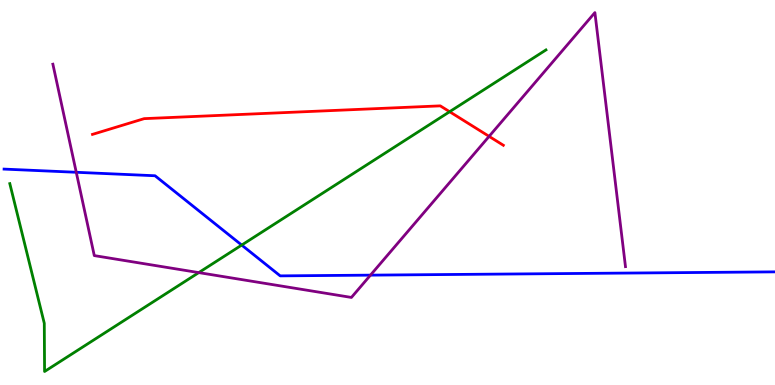[{'lines': ['blue', 'red'], 'intersections': []}, {'lines': ['green', 'red'], 'intersections': [{'x': 5.8, 'y': 7.1}]}, {'lines': ['purple', 'red'], 'intersections': [{'x': 6.31, 'y': 6.46}]}, {'lines': ['blue', 'green'], 'intersections': [{'x': 3.12, 'y': 3.63}]}, {'lines': ['blue', 'purple'], 'intersections': [{'x': 0.984, 'y': 5.53}, {'x': 4.78, 'y': 2.85}]}, {'lines': ['green', 'purple'], 'intersections': [{'x': 2.56, 'y': 2.92}]}]